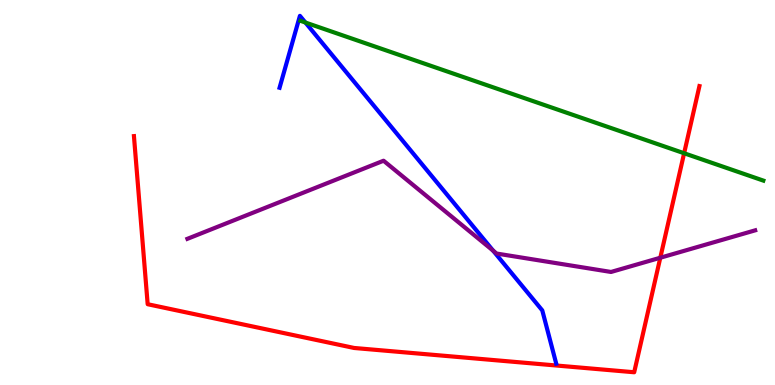[{'lines': ['blue', 'red'], 'intersections': []}, {'lines': ['green', 'red'], 'intersections': [{'x': 8.83, 'y': 6.02}]}, {'lines': ['purple', 'red'], 'intersections': [{'x': 8.52, 'y': 3.31}]}, {'lines': ['blue', 'green'], 'intersections': [{'x': 3.94, 'y': 9.41}]}, {'lines': ['blue', 'purple'], 'intersections': [{'x': 6.36, 'y': 3.49}]}, {'lines': ['green', 'purple'], 'intersections': []}]